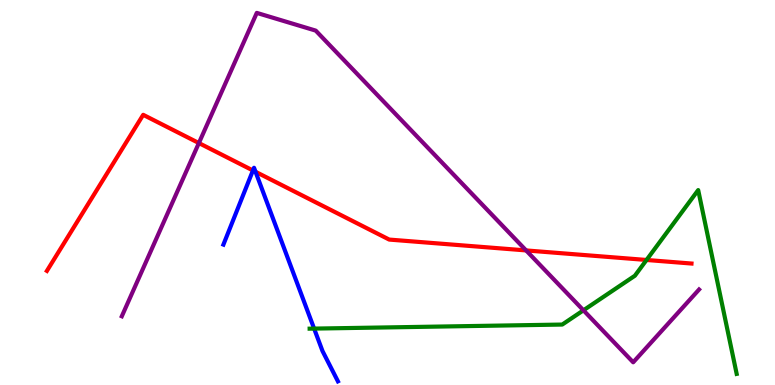[{'lines': ['blue', 'red'], 'intersections': [{'x': 3.26, 'y': 5.57}, {'x': 3.3, 'y': 5.54}]}, {'lines': ['green', 'red'], 'intersections': [{'x': 8.34, 'y': 3.25}]}, {'lines': ['purple', 'red'], 'intersections': [{'x': 2.57, 'y': 6.28}, {'x': 6.79, 'y': 3.5}]}, {'lines': ['blue', 'green'], 'intersections': [{'x': 4.05, 'y': 1.46}]}, {'lines': ['blue', 'purple'], 'intersections': []}, {'lines': ['green', 'purple'], 'intersections': [{'x': 7.53, 'y': 1.94}]}]